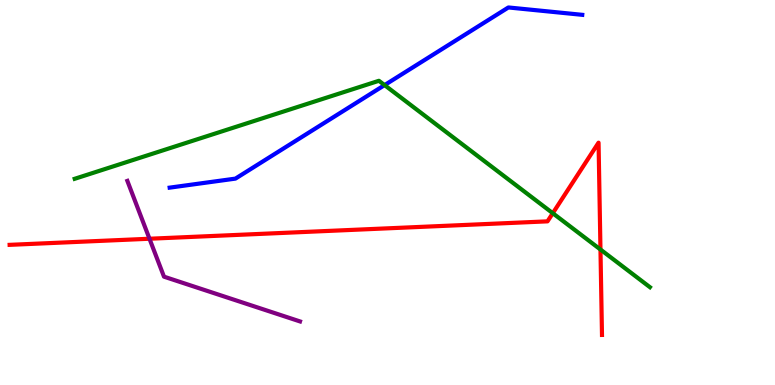[{'lines': ['blue', 'red'], 'intersections': []}, {'lines': ['green', 'red'], 'intersections': [{'x': 7.13, 'y': 4.46}, {'x': 7.75, 'y': 3.52}]}, {'lines': ['purple', 'red'], 'intersections': [{'x': 1.93, 'y': 3.8}]}, {'lines': ['blue', 'green'], 'intersections': [{'x': 4.96, 'y': 7.79}]}, {'lines': ['blue', 'purple'], 'intersections': []}, {'lines': ['green', 'purple'], 'intersections': []}]